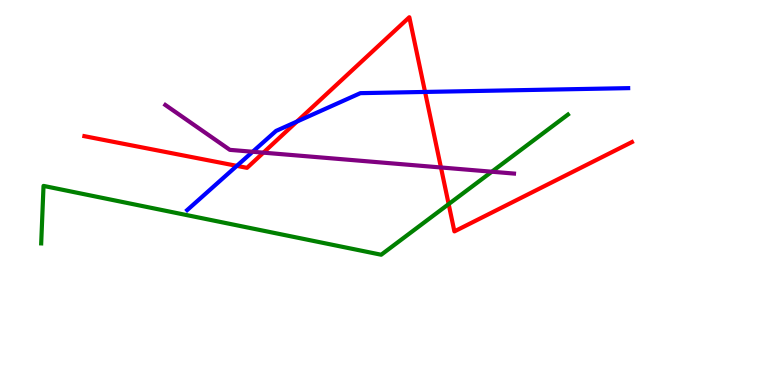[{'lines': ['blue', 'red'], 'intersections': [{'x': 3.06, 'y': 5.69}, {'x': 3.83, 'y': 6.84}, {'x': 5.48, 'y': 7.61}]}, {'lines': ['green', 'red'], 'intersections': [{'x': 5.79, 'y': 4.7}]}, {'lines': ['purple', 'red'], 'intersections': [{'x': 3.4, 'y': 6.03}, {'x': 5.69, 'y': 5.65}]}, {'lines': ['blue', 'green'], 'intersections': []}, {'lines': ['blue', 'purple'], 'intersections': [{'x': 3.26, 'y': 6.06}]}, {'lines': ['green', 'purple'], 'intersections': [{'x': 6.35, 'y': 5.54}]}]